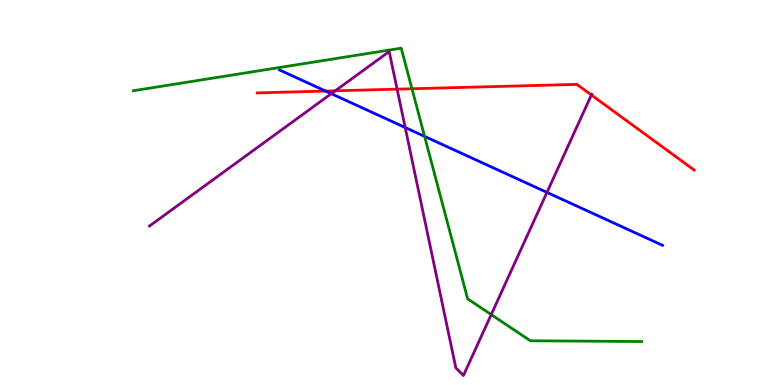[{'lines': ['blue', 'red'], 'intersections': [{'x': 4.2, 'y': 7.63}]}, {'lines': ['green', 'red'], 'intersections': [{'x': 5.32, 'y': 7.69}]}, {'lines': ['purple', 'red'], 'intersections': [{'x': 4.33, 'y': 7.64}, {'x': 5.12, 'y': 7.68}, {'x': 7.63, 'y': 7.53}]}, {'lines': ['blue', 'green'], 'intersections': [{'x': 5.48, 'y': 6.46}]}, {'lines': ['blue', 'purple'], 'intersections': [{'x': 4.28, 'y': 7.57}, {'x': 5.23, 'y': 6.69}, {'x': 7.06, 'y': 5.0}]}, {'lines': ['green', 'purple'], 'intersections': [{'x': 6.34, 'y': 1.83}]}]